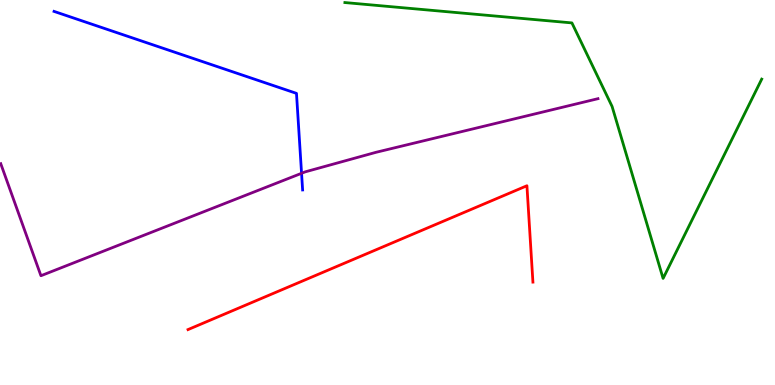[{'lines': ['blue', 'red'], 'intersections': []}, {'lines': ['green', 'red'], 'intersections': []}, {'lines': ['purple', 'red'], 'intersections': []}, {'lines': ['blue', 'green'], 'intersections': []}, {'lines': ['blue', 'purple'], 'intersections': [{'x': 3.89, 'y': 5.5}]}, {'lines': ['green', 'purple'], 'intersections': []}]